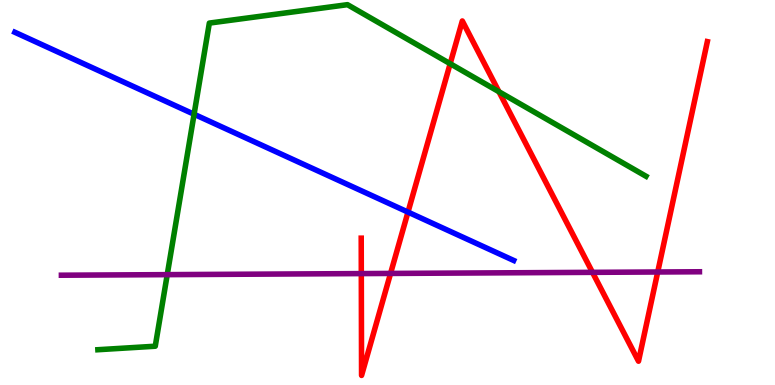[{'lines': ['blue', 'red'], 'intersections': [{'x': 5.26, 'y': 4.49}]}, {'lines': ['green', 'red'], 'intersections': [{'x': 5.81, 'y': 8.35}, {'x': 6.44, 'y': 7.62}]}, {'lines': ['purple', 'red'], 'intersections': [{'x': 4.66, 'y': 2.89}, {'x': 5.04, 'y': 2.9}, {'x': 7.64, 'y': 2.93}, {'x': 8.49, 'y': 2.94}]}, {'lines': ['blue', 'green'], 'intersections': [{'x': 2.5, 'y': 7.03}]}, {'lines': ['blue', 'purple'], 'intersections': []}, {'lines': ['green', 'purple'], 'intersections': [{'x': 2.16, 'y': 2.87}]}]